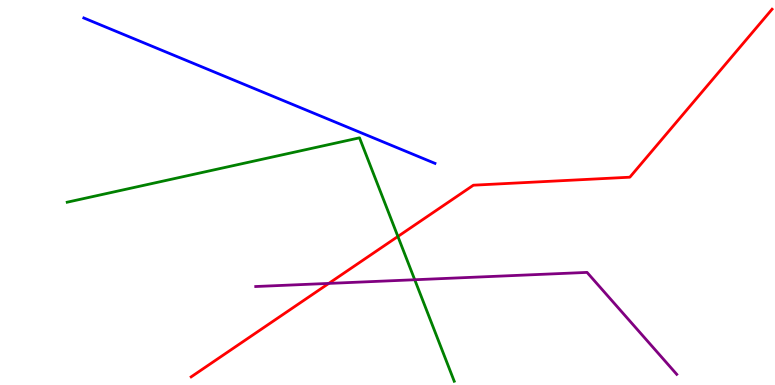[{'lines': ['blue', 'red'], 'intersections': []}, {'lines': ['green', 'red'], 'intersections': [{'x': 5.13, 'y': 3.86}]}, {'lines': ['purple', 'red'], 'intersections': [{'x': 4.24, 'y': 2.64}]}, {'lines': ['blue', 'green'], 'intersections': []}, {'lines': ['blue', 'purple'], 'intersections': []}, {'lines': ['green', 'purple'], 'intersections': [{'x': 5.35, 'y': 2.73}]}]